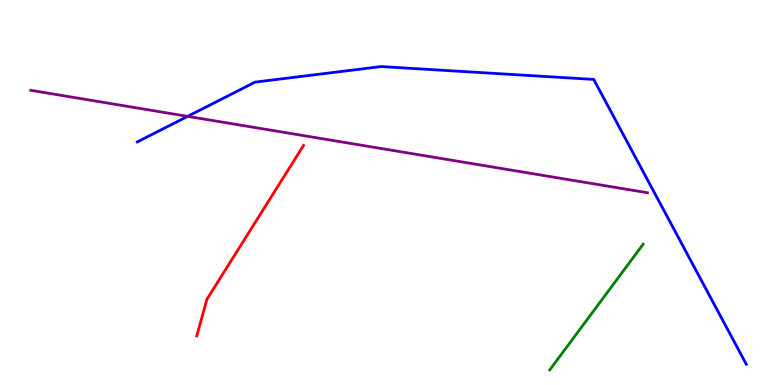[{'lines': ['blue', 'red'], 'intersections': []}, {'lines': ['green', 'red'], 'intersections': []}, {'lines': ['purple', 'red'], 'intersections': []}, {'lines': ['blue', 'green'], 'intersections': []}, {'lines': ['blue', 'purple'], 'intersections': [{'x': 2.42, 'y': 6.98}]}, {'lines': ['green', 'purple'], 'intersections': []}]